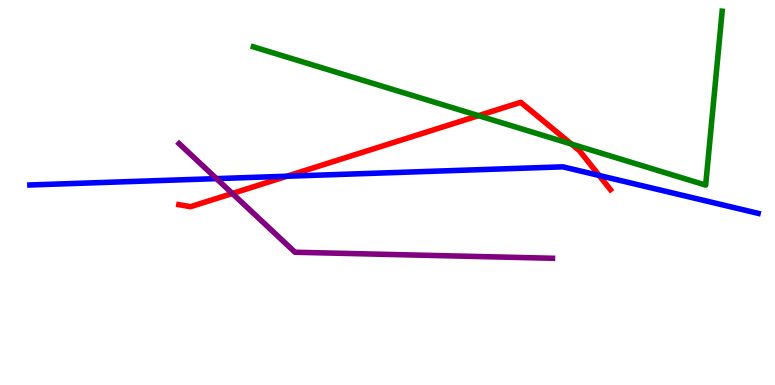[{'lines': ['blue', 'red'], 'intersections': [{'x': 3.7, 'y': 5.42}, {'x': 7.73, 'y': 5.44}]}, {'lines': ['green', 'red'], 'intersections': [{'x': 6.17, 'y': 7.0}, {'x': 7.37, 'y': 6.26}]}, {'lines': ['purple', 'red'], 'intersections': [{'x': 3.0, 'y': 4.97}]}, {'lines': ['blue', 'green'], 'intersections': []}, {'lines': ['blue', 'purple'], 'intersections': [{'x': 2.79, 'y': 5.36}]}, {'lines': ['green', 'purple'], 'intersections': []}]